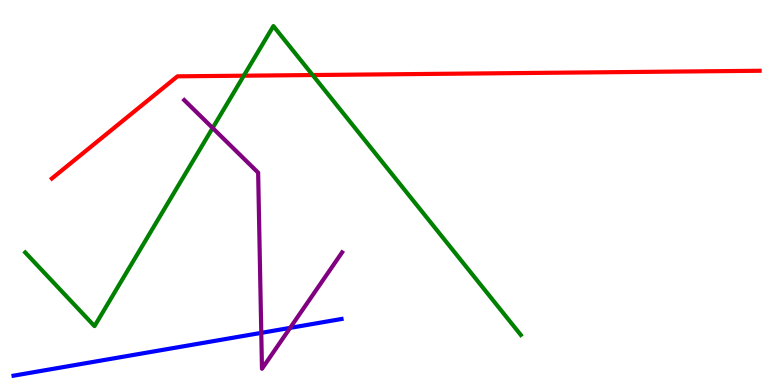[{'lines': ['blue', 'red'], 'intersections': []}, {'lines': ['green', 'red'], 'intersections': [{'x': 3.15, 'y': 8.03}, {'x': 4.03, 'y': 8.05}]}, {'lines': ['purple', 'red'], 'intersections': []}, {'lines': ['blue', 'green'], 'intersections': []}, {'lines': ['blue', 'purple'], 'intersections': [{'x': 3.37, 'y': 1.35}, {'x': 3.74, 'y': 1.48}]}, {'lines': ['green', 'purple'], 'intersections': [{'x': 2.74, 'y': 6.68}]}]